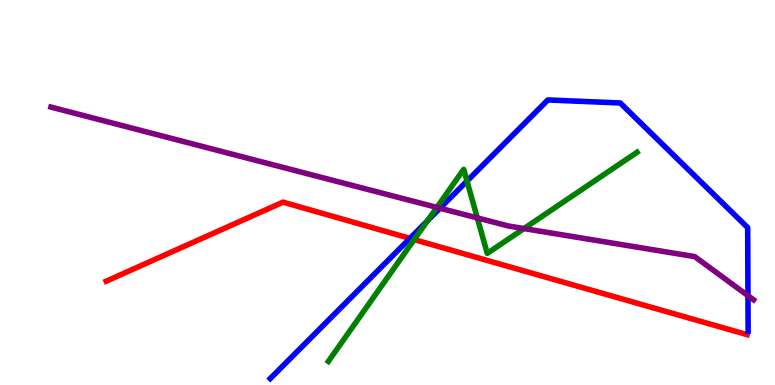[{'lines': ['blue', 'red'], 'intersections': [{'x': 5.29, 'y': 3.81}]}, {'lines': ['green', 'red'], 'intersections': [{'x': 5.34, 'y': 3.78}]}, {'lines': ['purple', 'red'], 'intersections': []}, {'lines': ['blue', 'green'], 'intersections': [{'x': 5.52, 'y': 4.26}, {'x': 6.03, 'y': 5.3}]}, {'lines': ['blue', 'purple'], 'intersections': [{'x': 5.68, 'y': 4.59}, {'x': 9.65, 'y': 2.32}]}, {'lines': ['green', 'purple'], 'intersections': [{'x': 5.64, 'y': 4.61}, {'x': 6.16, 'y': 4.34}, {'x': 6.76, 'y': 4.06}]}]